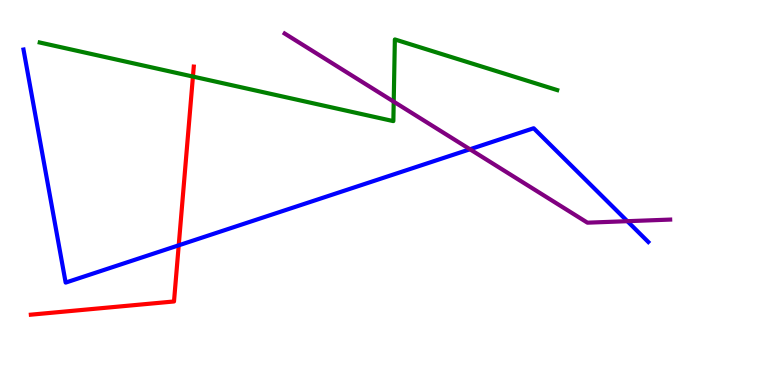[{'lines': ['blue', 'red'], 'intersections': [{'x': 2.31, 'y': 3.63}]}, {'lines': ['green', 'red'], 'intersections': [{'x': 2.49, 'y': 8.01}]}, {'lines': ['purple', 'red'], 'intersections': []}, {'lines': ['blue', 'green'], 'intersections': []}, {'lines': ['blue', 'purple'], 'intersections': [{'x': 6.06, 'y': 6.12}, {'x': 8.09, 'y': 4.25}]}, {'lines': ['green', 'purple'], 'intersections': [{'x': 5.08, 'y': 7.36}]}]